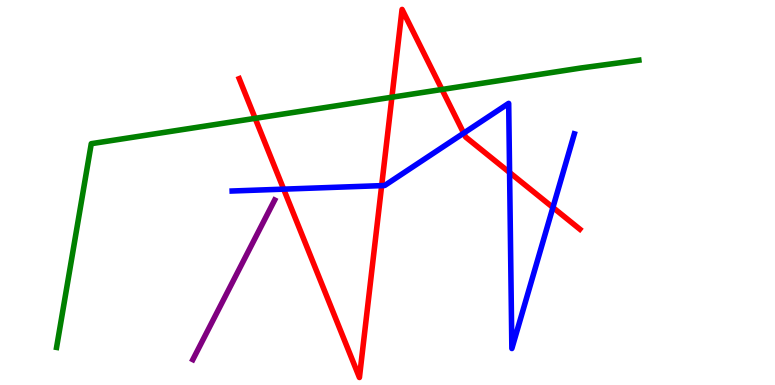[{'lines': ['blue', 'red'], 'intersections': [{'x': 3.66, 'y': 5.09}, {'x': 4.92, 'y': 5.18}, {'x': 5.98, 'y': 6.54}, {'x': 6.58, 'y': 5.52}, {'x': 7.13, 'y': 4.61}]}, {'lines': ['green', 'red'], 'intersections': [{'x': 3.29, 'y': 6.93}, {'x': 5.06, 'y': 7.47}, {'x': 5.7, 'y': 7.68}]}, {'lines': ['purple', 'red'], 'intersections': []}, {'lines': ['blue', 'green'], 'intersections': []}, {'lines': ['blue', 'purple'], 'intersections': []}, {'lines': ['green', 'purple'], 'intersections': []}]